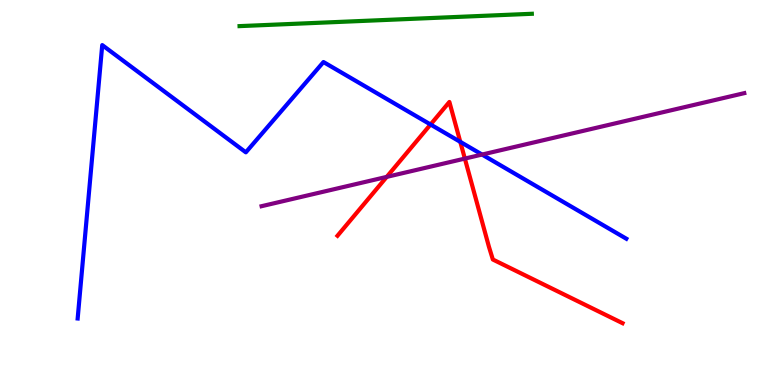[{'lines': ['blue', 'red'], 'intersections': [{'x': 5.56, 'y': 6.77}, {'x': 5.94, 'y': 6.32}]}, {'lines': ['green', 'red'], 'intersections': []}, {'lines': ['purple', 'red'], 'intersections': [{'x': 4.99, 'y': 5.41}, {'x': 6.0, 'y': 5.88}]}, {'lines': ['blue', 'green'], 'intersections': []}, {'lines': ['blue', 'purple'], 'intersections': [{'x': 6.22, 'y': 5.99}]}, {'lines': ['green', 'purple'], 'intersections': []}]